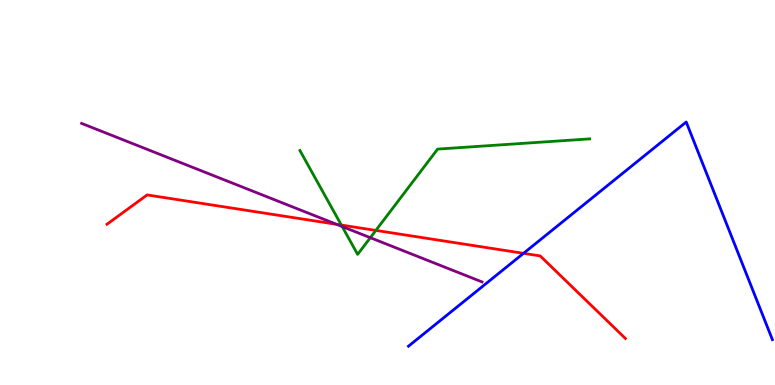[{'lines': ['blue', 'red'], 'intersections': [{'x': 6.76, 'y': 3.42}]}, {'lines': ['green', 'red'], 'intersections': [{'x': 4.4, 'y': 4.15}, {'x': 4.85, 'y': 4.02}]}, {'lines': ['purple', 'red'], 'intersections': [{'x': 4.34, 'y': 4.17}]}, {'lines': ['blue', 'green'], 'intersections': []}, {'lines': ['blue', 'purple'], 'intersections': []}, {'lines': ['green', 'purple'], 'intersections': [{'x': 4.42, 'y': 4.12}, {'x': 4.78, 'y': 3.83}]}]